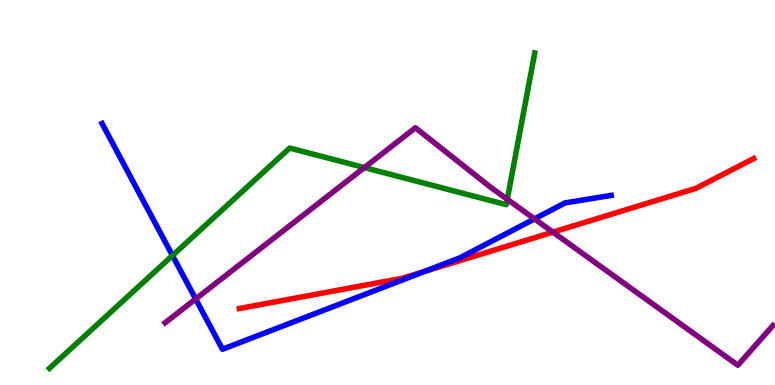[{'lines': ['blue', 'red'], 'intersections': [{'x': 5.48, 'y': 2.95}]}, {'lines': ['green', 'red'], 'intersections': []}, {'lines': ['purple', 'red'], 'intersections': [{'x': 7.13, 'y': 3.97}]}, {'lines': ['blue', 'green'], 'intersections': [{'x': 2.23, 'y': 3.36}]}, {'lines': ['blue', 'purple'], 'intersections': [{'x': 2.52, 'y': 2.23}, {'x': 6.9, 'y': 4.31}]}, {'lines': ['green', 'purple'], 'intersections': [{'x': 4.7, 'y': 5.65}, {'x': 6.55, 'y': 4.82}]}]